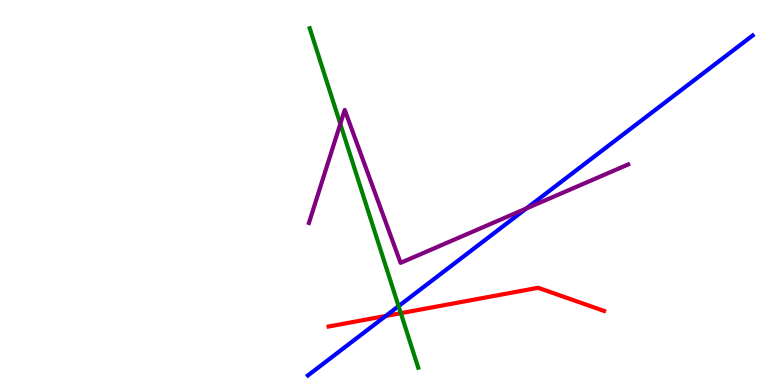[{'lines': ['blue', 'red'], 'intersections': [{'x': 4.98, 'y': 1.79}]}, {'lines': ['green', 'red'], 'intersections': [{'x': 5.17, 'y': 1.87}]}, {'lines': ['purple', 'red'], 'intersections': []}, {'lines': ['blue', 'green'], 'intersections': [{'x': 5.14, 'y': 2.05}]}, {'lines': ['blue', 'purple'], 'intersections': [{'x': 6.79, 'y': 4.59}]}, {'lines': ['green', 'purple'], 'intersections': [{'x': 4.39, 'y': 6.78}]}]